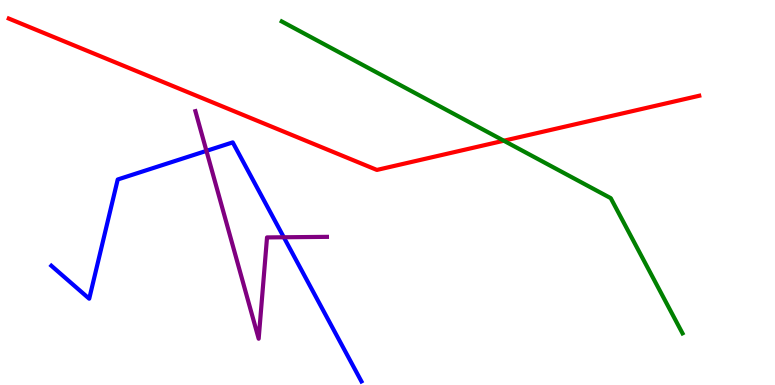[{'lines': ['blue', 'red'], 'intersections': []}, {'lines': ['green', 'red'], 'intersections': [{'x': 6.5, 'y': 6.34}]}, {'lines': ['purple', 'red'], 'intersections': []}, {'lines': ['blue', 'green'], 'intersections': []}, {'lines': ['blue', 'purple'], 'intersections': [{'x': 2.66, 'y': 6.08}, {'x': 3.66, 'y': 3.84}]}, {'lines': ['green', 'purple'], 'intersections': []}]